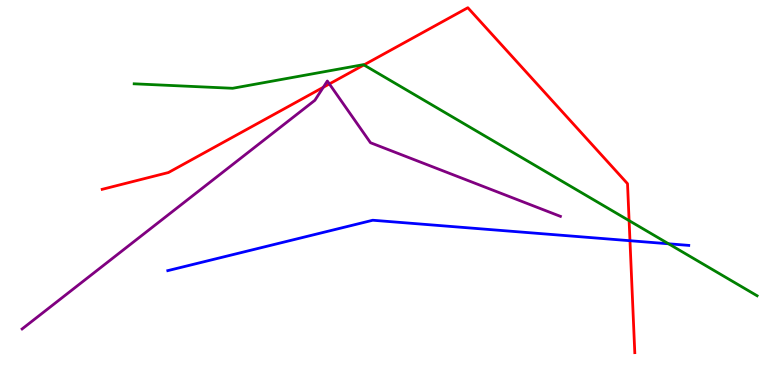[{'lines': ['blue', 'red'], 'intersections': [{'x': 8.13, 'y': 3.75}]}, {'lines': ['green', 'red'], 'intersections': [{'x': 4.7, 'y': 8.31}, {'x': 8.12, 'y': 4.27}]}, {'lines': ['purple', 'red'], 'intersections': [{'x': 4.17, 'y': 7.73}, {'x': 4.25, 'y': 7.82}]}, {'lines': ['blue', 'green'], 'intersections': [{'x': 8.63, 'y': 3.67}]}, {'lines': ['blue', 'purple'], 'intersections': []}, {'lines': ['green', 'purple'], 'intersections': []}]